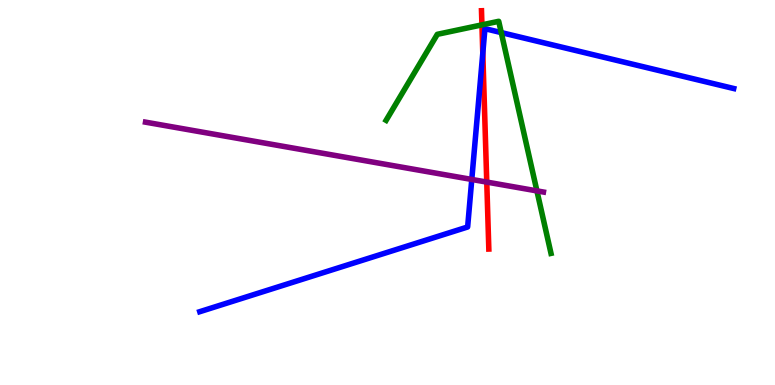[{'lines': ['blue', 'red'], 'intersections': [{'x': 6.23, 'y': 8.62}]}, {'lines': ['green', 'red'], 'intersections': [{'x': 6.22, 'y': 9.35}]}, {'lines': ['purple', 'red'], 'intersections': [{'x': 6.28, 'y': 5.27}]}, {'lines': ['blue', 'green'], 'intersections': [{'x': 6.47, 'y': 9.15}]}, {'lines': ['blue', 'purple'], 'intersections': [{'x': 6.09, 'y': 5.34}]}, {'lines': ['green', 'purple'], 'intersections': [{'x': 6.93, 'y': 5.04}]}]